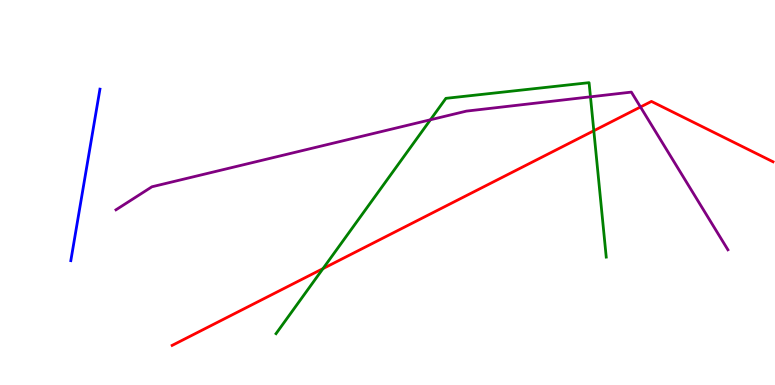[{'lines': ['blue', 'red'], 'intersections': []}, {'lines': ['green', 'red'], 'intersections': [{'x': 4.17, 'y': 3.02}, {'x': 7.66, 'y': 6.6}]}, {'lines': ['purple', 'red'], 'intersections': [{'x': 8.26, 'y': 7.22}]}, {'lines': ['blue', 'green'], 'intersections': []}, {'lines': ['blue', 'purple'], 'intersections': []}, {'lines': ['green', 'purple'], 'intersections': [{'x': 5.55, 'y': 6.89}, {'x': 7.62, 'y': 7.49}]}]